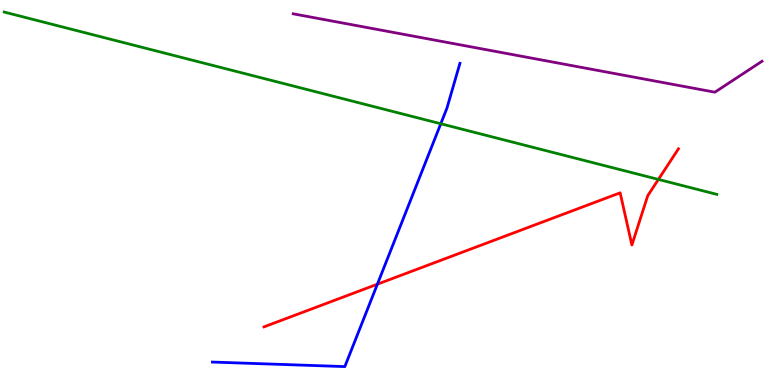[{'lines': ['blue', 'red'], 'intersections': [{'x': 4.87, 'y': 2.62}]}, {'lines': ['green', 'red'], 'intersections': [{'x': 8.5, 'y': 5.34}]}, {'lines': ['purple', 'red'], 'intersections': []}, {'lines': ['blue', 'green'], 'intersections': [{'x': 5.69, 'y': 6.79}]}, {'lines': ['blue', 'purple'], 'intersections': []}, {'lines': ['green', 'purple'], 'intersections': []}]